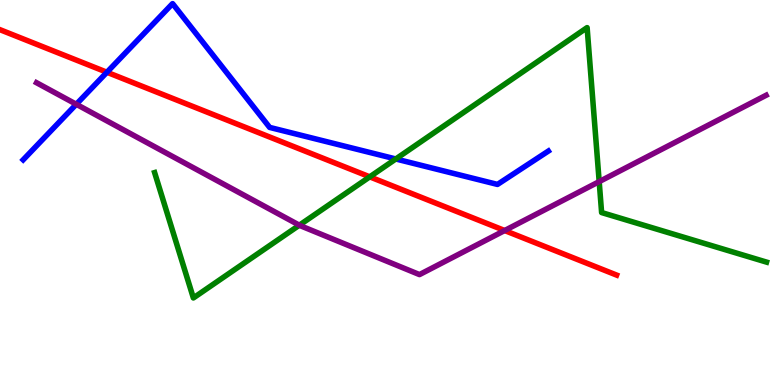[{'lines': ['blue', 'red'], 'intersections': [{'x': 1.38, 'y': 8.12}]}, {'lines': ['green', 'red'], 'intersections': [{'x': 4.77, 'y': 5.41}]}, {'lines': ['purple', 'red'], 'intersections': [{'x': 6.51, 'y': 4.01}]}, {'lines': ['blue', 'green'], 'intersections': [{'x': 5.11, 'y': 5.87}]}, {'lines': ['blue', 'purple'], 'intersections': [{'x': 0.984, 'y': 7.29}]}, {'lines': ['green', 'purple'], 'intersections': [{'x': 3.86, 'y': 4.15}, {'x': 7.73, 'y': 5.28}]}]